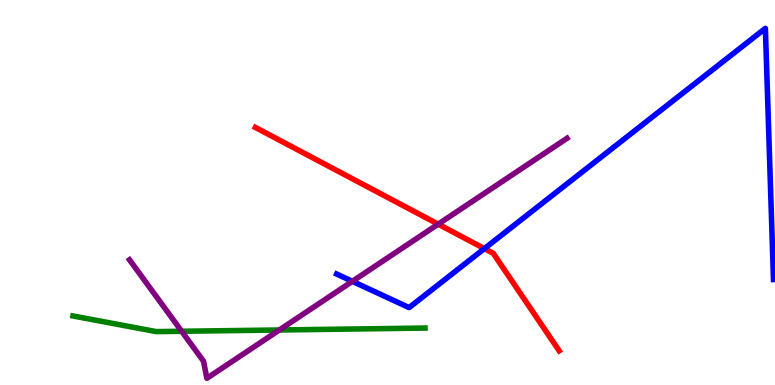[{'lines': ['blue', 'red'], 'intersections': [{'x': 6.25, 'y': 3.54}]}, {'lines': ['green', 'red'], 'intersections': []}, {'lines': ['purple', 'red'], 'intersections': [{'x': 5.65, 'y': 4.18}]}, {'lines': ['blue', 'green'], 'intersections': []}, {'lines': ['blue', 'purple'], 'intersections': [{'x': 4.55, 'y': 2.69}]}, {'lines': ['green', 'purple'], 'intersections': [{'x': 2.34, 'y': 1.4}, {'x': 3.6, 'y': 1.43}]}]